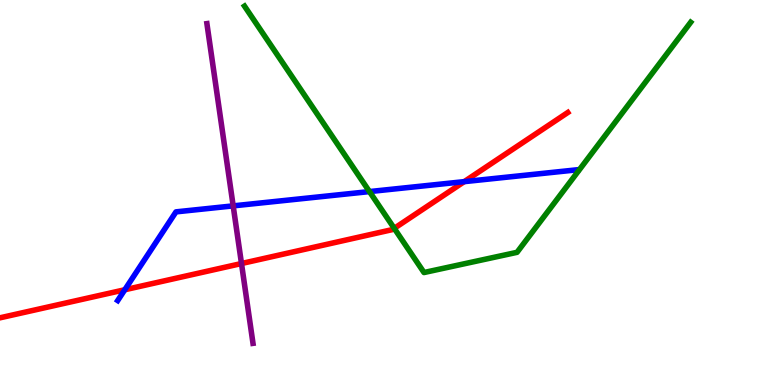[{'lines': ['blue', 'red'], 'intersections': [{'x': 1.61, 'y': 2.47}, {'x': 5.99, 'y': 5.28}]}, {'lines': ['green', 'red'], 'intersections': [{'x': 5.09, 'y': 4.07}]}, {'lines': ['purple', 'red'], 'intersections': [{'x': 3.12, 'y': 3.16}]}, {'lines': ['blue', 'green'], 'intersections': [{'x': 4.77, 'y': 5.02}]}, {'lines': ['blue', 'purple'], 'intersections': [{'x': 3.01, 'y': 4.65}]}, {'lines': ['green', 'purple'], 'intersections': []}]